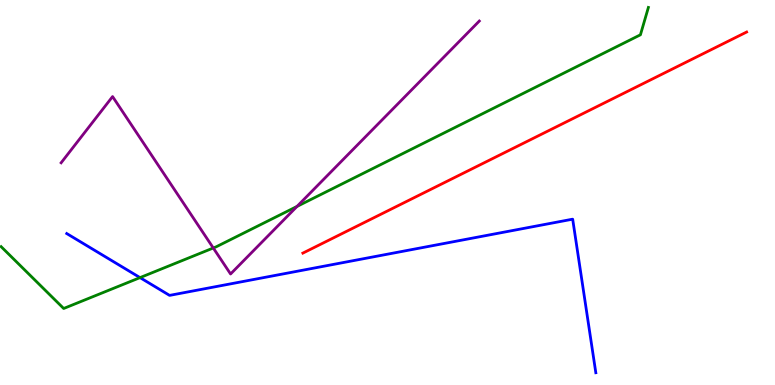[{'lines': ['blue', 'red'], 'intersections': []}, {'lines': ['green', 'red'], 'intersections': []}, {'lines': ['purple', 'red'], 'intersections': []}, {'lines': ['blue', 'green'], 'intersections': [{'x': 1.81, 'y': 2.79}]}, {'lines': ['blue', 'purple'], 'intersections': []}, {'lines': ['green', 'purple'], 'intersections': [{'x': 2.75, 'y': 3.56}, {'x': 3.83, 'y': 4.64}]}]